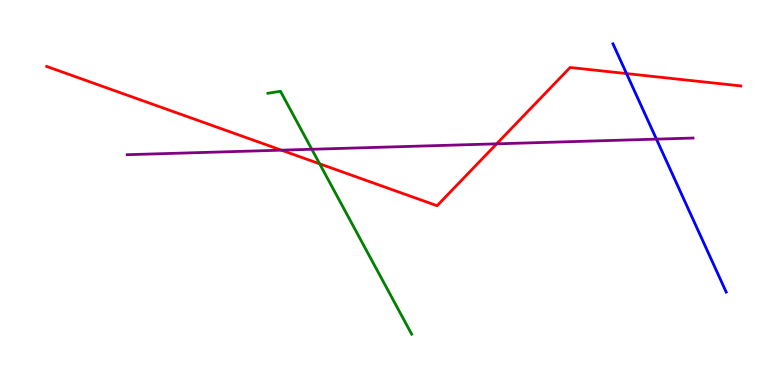[{'lines': ['blue', 'red'], 'intersections': [{'x': 8.08, 'y': 8.09}]}, {'lines': ['green', 'red'], 'intersections': [{'x': 4.12, 'y': 5.75}]}, {'lines': ['purple', 'red'], 'intersections': [{'x': 3.63, 'y': 6.1}, {'x': 6.41, 'y': 6.26}]}, {'lines': ['blue', 'green'], 'intersections': []}, {'lines': ['blue', 'purple'], 'intersections': [{'x': 8.47, 'y': 6.39}]}, {'lines': ['green', 'purple'], 'intersections': [{'x': 4.02, 'y': 6.12}]}]